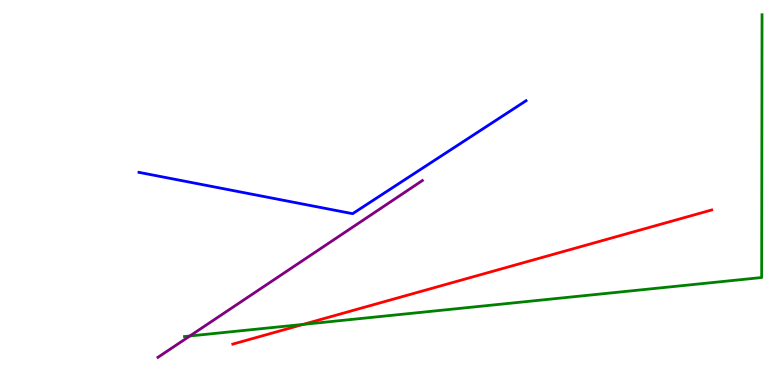[{'lines': ['blue', 'red'], 'intersections': []}, {'lines': ['green', 'red'], 'intersections': [{'x': 3.91, 'y': 1.57}]}, {'lines': ['purple', 'red'], 'intersections': []}, {'lines': ['blue', 'green'], 'intersections': []}, {'lines': ['blue', 'purple'], 'intersections': []}, {'lines': ['green', 'purple'], 'intersections': [{'x': 2.45, 'y': 1.27}]}]